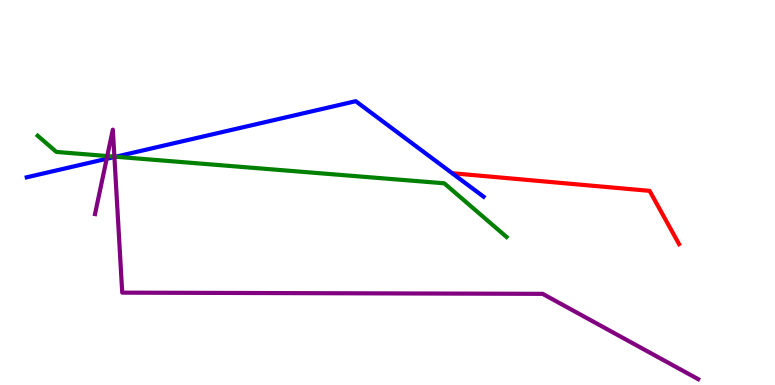[{'lines': ['blue', 'red'], 'intersections': []}, {'lines': ['green', 'red'], 'intersections': []}, {'lines': ['purple', 'red'], 'intersections': []}, {'lines': ['blue', 'green'], 'intersections': [{'x': 1.49, 'y': 5.93}]}, {'lines': ['blue', 'purple'], 'intersections': [{'x': 1.38, 'y': 5.88}, {'x': 1.48, 'y': 5.92}]}, {'lines': ['green', 'purple'], 'intersections': [{'x': 1.38, 'y': 5.95}, {'x': 1.48, 'y': 5.93}]}]